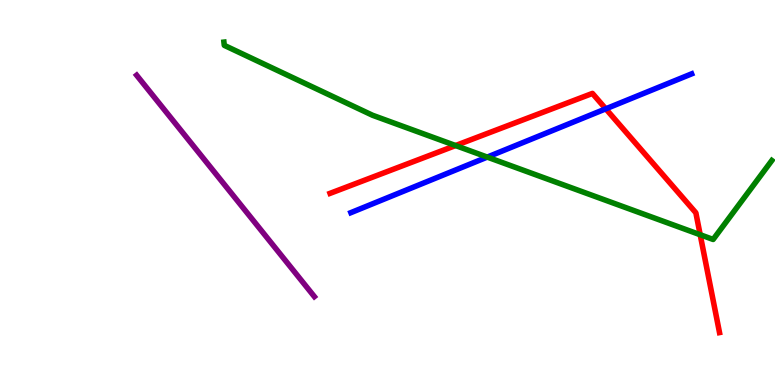[{'lines': ['blue', 'red'], 'intersections': [{'x': 7.82, 'y': 7.17}]}, {'lines': ['green', 'red'], 'intersections': [{'x': 5.88, 'y': 6.22}, {'x': 9.03, 'y': 3.9}]}, {'lines': ['purple', 'red'], 'intersections': []}, {'lines': ['blue', 'green'], 'intersections': [{'x': 6.29, 'y': 5.92}]}, {'lines': ['blue', 'purple'], 'intersections': []}, {'lines': ['green', 'purple'], 'intersections': []}]